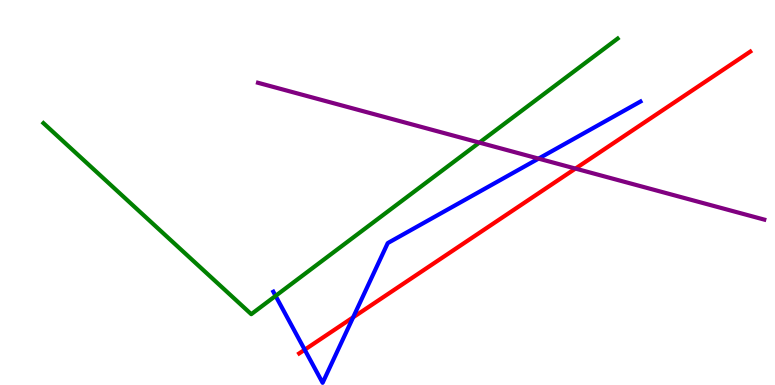[{'lines': ['blue', 'red'], 'intersections': [{'x': 3.93, 'y': 0.917}, {'x': 4.56, 'y': 1.76}]}, {'lines': ['green', 'red'], 'intersections': []}, {'lines': ['purple', 'red'], 'intersections': [{'x': 7.43, 'y': 5.62}]}, {'lines': ['blue', 'green'], 'intersections': [{'x': 3.56, 'y': 2.31}]}, {'lines': ['blue', 'purple'], 'intersections': [{'x': 6.95, 'y': 5.88}]}, {'lines': ['green', 'purple'], 'intersections': [{'x': 6.19, 'y': 6.3}]}]